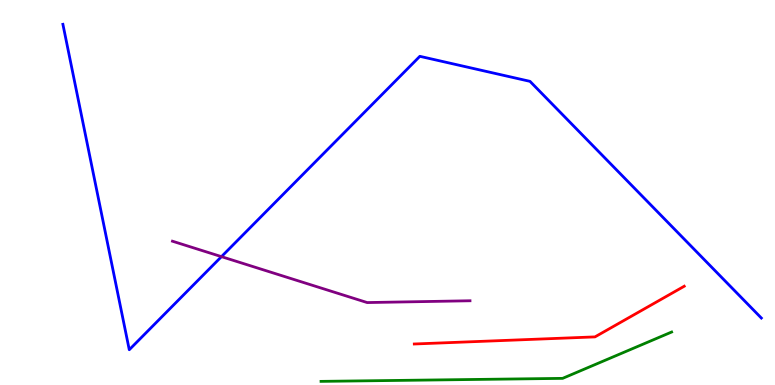[{'lines': ['blue', 'red'], 'intersections': []}, {'lines': ['green', 'red'], 'intersections': []}, {'lines': ['purple', 'red'], 'intersections': []}, {'lines': ['blue', 'green'], 'intersections': []}, {'lines': ['blue', 'purple'], 'intersections': [{'x': 2.86, 'y': 3.33}]}, {'lines': ['green', 'purple'], 'intersections': []}]